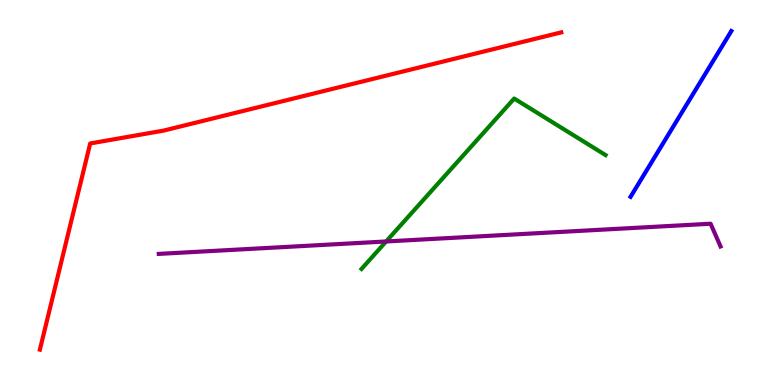[{'lines': ['blue', 'red'], 'intersections': []}, {'lines': ['green', 'red'], 'intersections': []}, {'lines': ['purple', 'red'], 'intersections': []}, {'lines': ['blue', 'green'], 'intersections': []}, {'lines': ['blue', 'purple'], 'intersections': []}, {'lines': ['green', 'purple'], 'intersections': [{'x': 4.98, 'y': 3.73}]}]